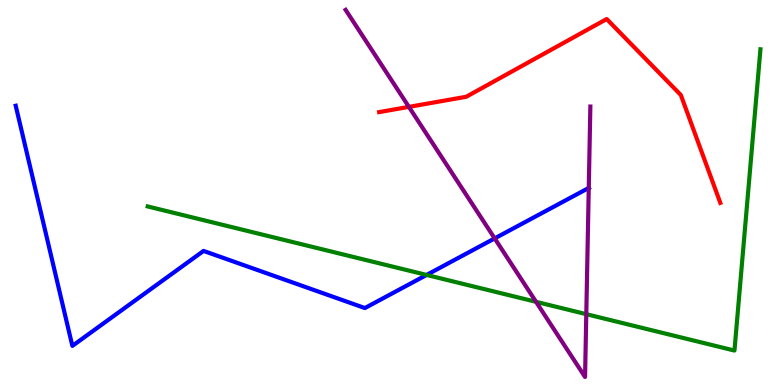[{'lines': ['blue', 'red'], 'intersections': []}, {'lines': ['green', 'red'], 'intersections': []}, {'lines': ['purple', 'red'], 'intersections': [{'x': 5.28, 'y': 7.22}]}, {'lines': ['blue', 'green'], 'intersections': [{'x': 5.5, 'y': 2.86}]}, {'lines': ['blue', 'purple'], 'intersections': [{'x': 6.38, 'y': 3.81}, {'x': 7.6, 'y': 5.12}]}, {'lines': ['green', 'purple'], 'intersections': [{'x': 6.92, 'y': 2.16}, {'x': 7.56, 'y': 1.84}]}]